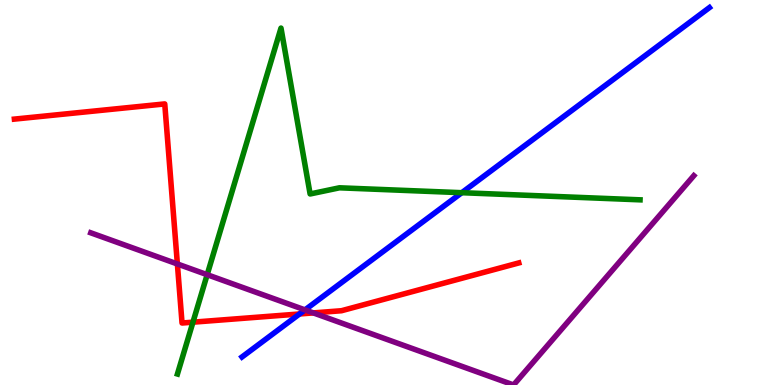[{'lines': ['blue', 'red'], 'intersections': [{'x': 3.87, 'y': 1.85}]}, {'lines': ['green', 'red'], 'intersections': [{'x': 2.49, 'y': 1.63}]}, {'lines': ['purple', 'red'], 'intersections': [{'x': 2.29, 'y': 3.14}, {'x': 4.04, 'y': 1.87}]}, {'lines': ['blue', 'green'], 'intersections': [{'x': 5.96, 'y': 4.99}]}, {'lines': ['blue', 'purple'], 'intersections': [{'x': 3.94, 'y': 1.95}]}, {'lines': ['green', 'purple'], 'intersections': [{'x': 2.67, 'y': 2.87}]}]